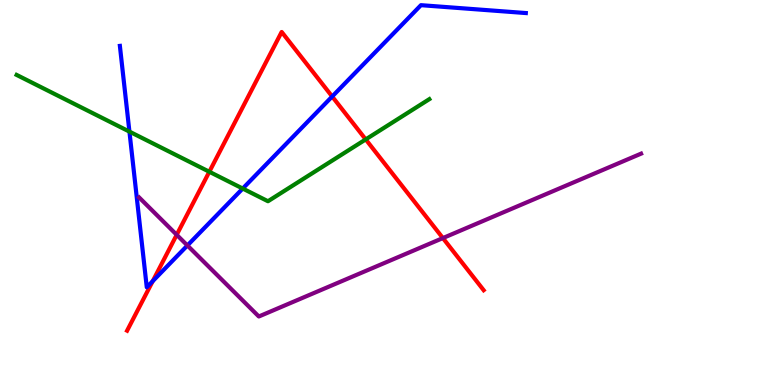[{'lines': ['blue', 'red'], 'intersections': [{'x': 1.97, 'y': 2.7}, {'x': 4.29, 'y': 7.49}]}, {'lines': ['green', 'red'], 'intersections': [{'x': 2.7, 'y': 5.54}, {'x': 4.72, 'y': 6.38}]}, {'lines': ['purple', 'red'], 'intersections': [{'x': 2.28, 'y': 3.9}, {'x': 5.71, 'y': 3.82}]}, {'lines': ['blue', 'green'], 'intersections': [{'x': 1.67, 'y': 6.58}, {'x': 3.13, 'y': 5.1}]}, {'lines': ['blue', 'purple'], 'intersections': [{'x': 2.42, 'y': 3.62}]}, {'lines': ['green', 'purple'], 'intersections': []}]